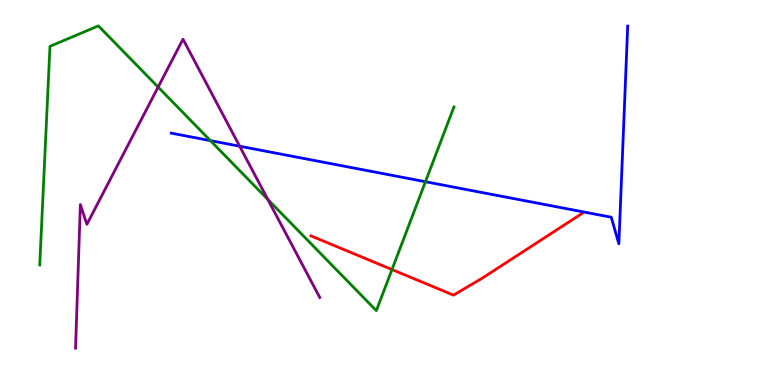[{'lines': ['blue', 'red'], 'intersections': []}, {'lines': ['green', 'red'], 'intersections': [{'x': 5.06, 'y': 3.0}]}, {'lines': ['purple', 'red'], 'intersections': []}, {'lines': ['blue', 'green'], 'intersections': [{'x': 2.71, 'y': 6.35}, {'x': 5.49, 'y': 5.28}]}, {'lines': ['blue', 'purple'], 'intersections': [{'x': 3.09, 'y': 6.2}]}, {'lines': ['green', 'purple'], 'intersections': [{'x': 2.04, 'y': 7.74}, {'x': 3.46, 'y': 4.82}]}]